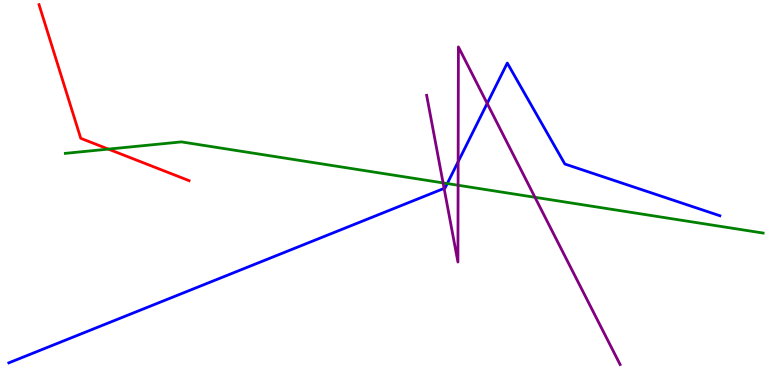[{'lines': ['blue', 'red'], 'intersections': []}, {'lines': ['green', 'red'], 'intersections': [{'x': 1.4, 'y': 6.13}]}, {'lines': ['purple', 'red'], 'intersections': []}, {'lines': ['blue', 'green'], 'intersections': [{'x': 5.77, 'y': 5.23}]}, {'lines': ['blue', 'purple'], 'intersections': [{'x': 5.73, 'y': 5.11}, {'x': 5.91, 'y': 5.8}, {'x': 6.29, 'y': 7.31}]}, {'lines': ['green', 'purple'], 'intersections': [{'x': 5.72, 'y': 5.25}, {'x': 5.91, 'y': 5.19}, {'x': 6.9, 'y': 4.88}]}]